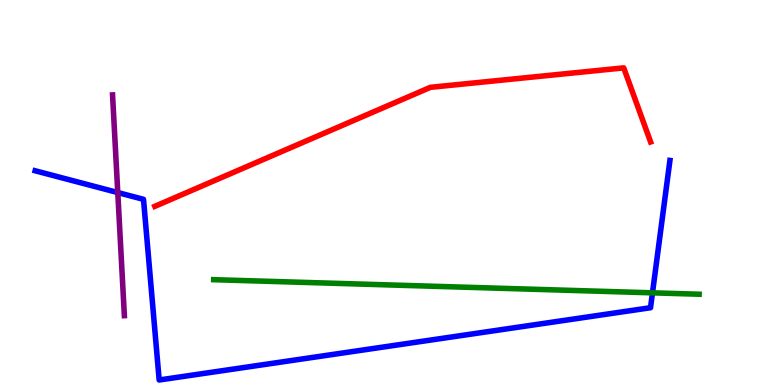[{'lines': ['blue', 'red'], 'intersections': []}, {'lines': ['green', 'red'], 'intersections': []}, {'lines': ['purple', 'red'], 'intersections': []}, {'lines': ['blue', 'green'], 'intersections': [{'x': 8.42, 'y': 2.39}]}, {'lines': ['blue', 'purple'], 'intersections': [{'x': 1.52, 'y': 5.0}]}, {'lines': ['green', 'purple'], 'intersections': []}]